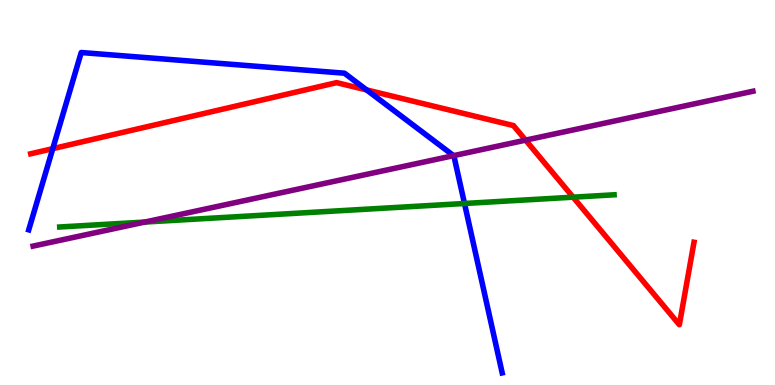[{'lines': ['blue', 'red'], 'intersections': [{'x': 0.681, 'y': 6.14}, {'x': 4.73, 'y': 7.66}]}, {'lines': ['green', 'red'], 'intersections': [{'x': 7.39, 'y': 4.88}]}, {'lines': ['purple', 'red'], 'intersections': [{'x': 6.78, 'y': 6.36}]}, {'lines': ['blue', 'green'], 'intersections': [{'x': 5.99, 'y': 4.71}]}, {'lines': ['blue', 'purple'], 'intersections': [{'x': 5.85, 'y': 5.96}]}, {'lines': ['green', 'purple'], 'intersections': [{'x': 1.87, 'y': 4.23}]}]